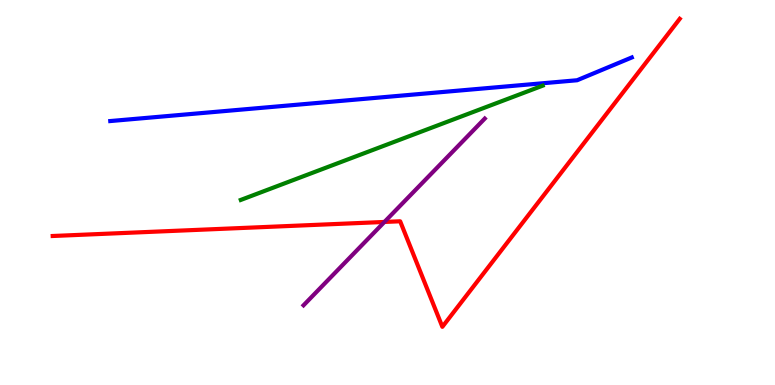[{'lines': ['blue', 'red'], 'intersections': []}, {'lines': ['green', 'red'], 'intersections': []}, {'lines': ['purple', 'red'], 'intersections': [{'x': 4.96, 'y': 4.24}]}, {'lines': ['blue', 'green'], 'intersections': []}, {'lines': ['blue', 'purple'], 'intersections': []}, {'lines': ['green', 'purple'], 'intersections': []}]